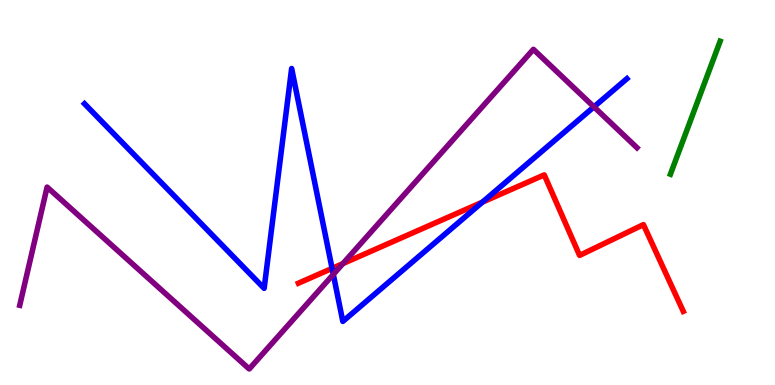[{'lines': ['blue', 'red'], 'intersections': [{'x': 4.28, 'y': 3.03}, {'x': 6.22, 'y': 4.75}]}, {'lines': ['green', 'red'], 'intersections': []}, {'lines': ['purple', 'red'], 'intersections': [{'x': 4.42, 'y': 3.15}]}, {'lines': ['blue', 'green'], 'intersections': []}, {'lines': ['blue', 'purple'], 'intersections': [{'x': 4.3, 'y': 2.87}, {'x': 7.66, 'y': 7.22}]}, {'lines': ['green', 'purple'], 'intersections': []}]